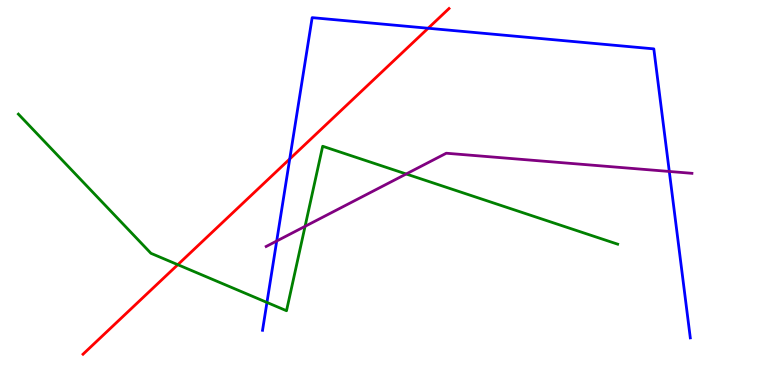[{'lines': ['blue', 'red'], 'intersections': [{'x': 3.74, 'y': 5.87}, {'x': 5.52, 'y': 9.27}]}, {'lines': ['green', 'red'], 'intersections': [{'x': 2.29, 'y': 3.13}]}, {'lines': ['purple', 'red'], 'intersections': []}, {'lines': ['blue', 'green'], 'intersections': [{'x': 3.44, 'y': 2.14}]}, {'lines': ['blue', 'purple'], 'intersections': [{'x': 3.57, 'y': 3.74}, {'x': 8.64, 'y': 5.55}]}, {'lines': ['green', 'purple'], 'intersections': [{'x': 3.94, 'y': 4.12}, {'x': 5.24, 'y': 5.48}]}]